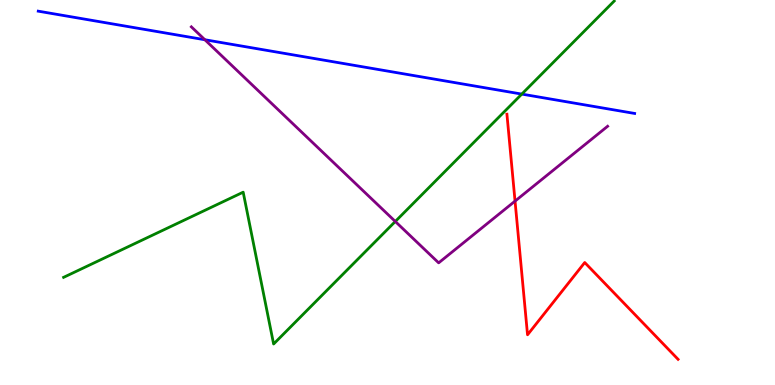[{'lines': ['blue', 'red'], 'intersections': []}, {'lines': ['green', 'red'], 'intersections': []}, {'lines': ['purple', 'red'], 'intersections': [{'x': 6.65, 'y': 4.78}]}, {'lines': ['blue', 'green'], 'intersections': [{'x': 6.73, 'y': 7.56}]}, {'lines': ['blue', 'purple'], 'intersections': [{'x': 2.64, 'y': 8.97}]}, {'lines': ['green', 'purple'], 'intersections': [{'x': 5.1, 'y': 4.25}]}]